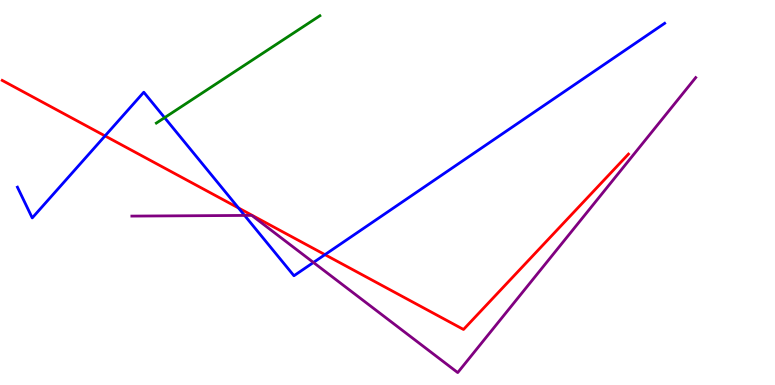[{'lines': ['blue', 'red'], 'intersections': [{'x': 1.36, 'y': 6.47}, {'x': 3.08, 'y': 4.6}, {'x': 4.19, 'y': 3.39}]}, {'lines': ['green', 'red'], 'intersections': []}, {'lines': ['purple', 'red'], 'intersections': []}, {'lines': ['blue', 'green'], 'intersections': [{'x': 2.12, 'y': 6.94}]}, {'lines': ['blue', 'purple'], 'intersections': [{'x': 3.16, 'y': 4.4}, {'x': 4.04, 'y': 3.18}]}, {'lines': ['green', 'purple'], 'intersections': []}]